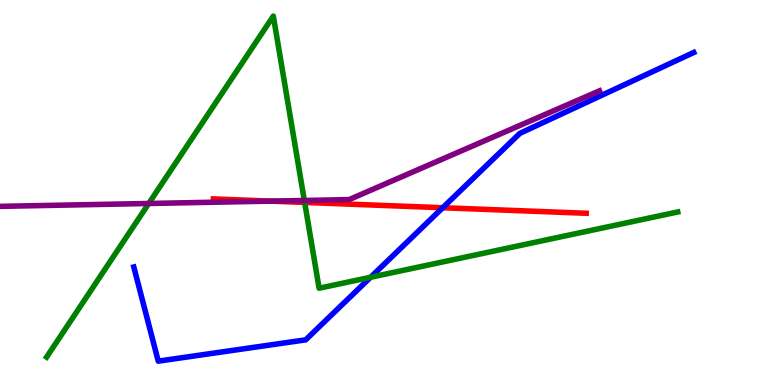[{'lines': ['blue', 'red'], 'intersections': [{'x': 5.71, 'y': 4.6}]}, {'lines': ['green', 'red'], 'intersections': [{'x': 3.93, 'y': 4.74}]}, {'lines': ['purple', 'red'], 'intersections': [{'x': 3.5, 'y': 4.78}]}, {'lines': ['blue', 'green'], 'intersections': [{'x': 4.78, 'y': 2.8}]}, {'lines': ['blue', 'purple'], 'intersections': []}, {'lines': ['green', 'purple'], 'intersections': [{'x': 1.92, 'y': 4.71}, {'x': 3.93, 'y': 4.79}]}]